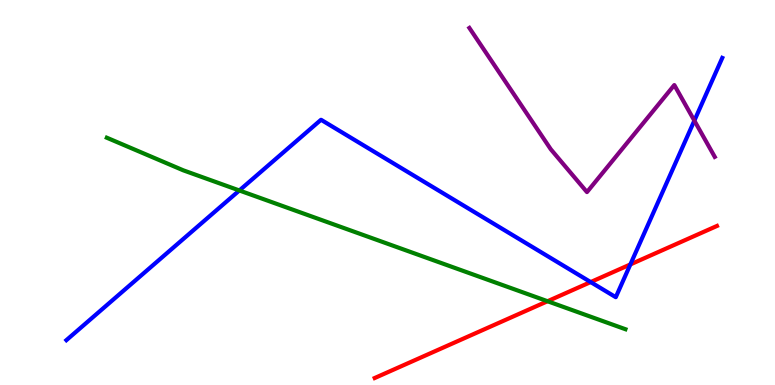[{'lines': ['blue', 'red'], 'intersections': [{'x': 7.62, 'y': 2.67}, {'x': 8.13, 'y': 3.13}]}, {'lines': ['green', 'red'], 'intersections': [{'x': 7.07, 'y': 2.18}]}, {'lines': ['purple', 'red'], 'intersections': []}, {'lines': ['blue', 'green'], 'intersections': [{'x': 3.09, 'y': 5.05}]}, {'lines': ['blue', 'purple'], 'intersections': [{'x': 8.96, 'y': 6.87}]}, {'lines': ['green', 'purple'], 'intersections': []}]